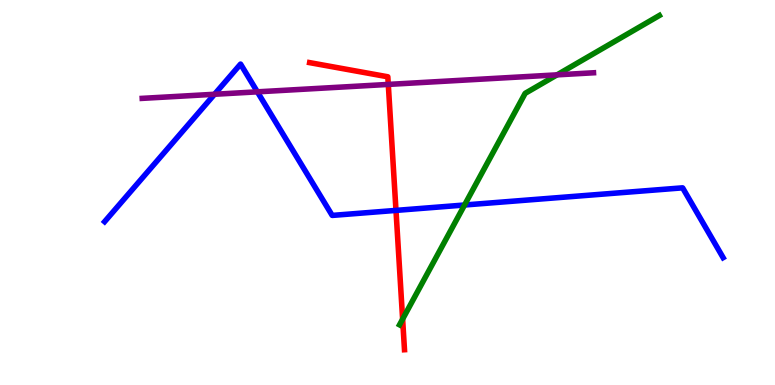[{'lines': ['blue', 'red'], 'intersections': [{'x': 5.11, 'y': 4.54}]}, {'lines': ['green', 'red'], 'intersections': [{'x': 5.2, 'y': 1.71}]}, {'lines': ['purple', 'red'], 'intersections': [{'x': 5.01, 'y': 7.81}]}, {'lines': ['blue', 'green'], 'intersections': [{'x': 5.99, 'y': 4.68}]}, {'lines': ['blue', 'purple'], 'intersections': [{'x': 2.77, 'y': 7.55}, {'x': 3.32, 'y': 7.61}]}, {'lines': ['green', 'purple'], 'intersections': [{'x': 7.19, 'y': 8.06}]}]